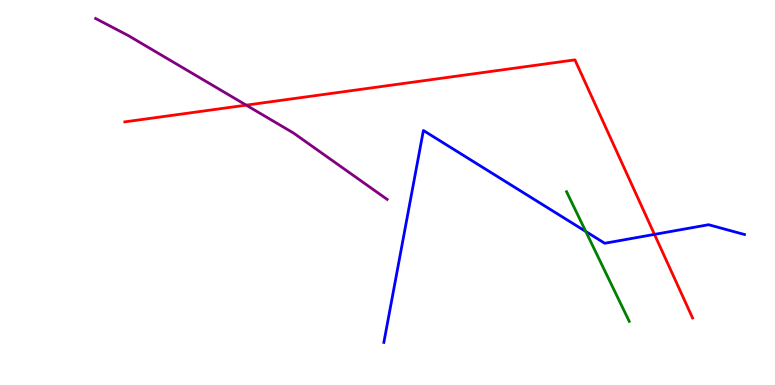[{'lines': ['blue', 'red'], 'intersections': [{'x': 8.44, 'y': 3.91}]}, {'lines': ['green', 'red'], 'intersections': []}, {'lines': ['purple', 'red'], 'intersections': [{'x': 3.18, 'y': 7.27}]}, {'lines': ['blue', 'green'], 'intersections': [{'x': 7.56, 'y': 3.99}]}, {'lines': ['blue', 'purple'], 'intersections': []}, {'lines': ['green', 'purple'], 'intersections': []}]